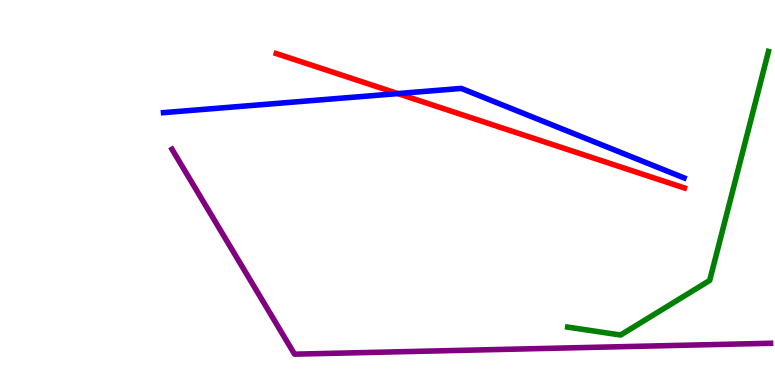[{'lines': ['blue', 'red'], 'intersections': [{'x': 5.13, 'y': 7.57}]}, {'lines': ['green', 'red'], 'intersections': []}, {'lines': ['purple', 'red'], 'intersections': []}, {'lines': ['blue', 'green'], 'intersections': []}, {'lines': ['blue', 'purple'], 'intersections': []}, {'lines': ['green', 'purple'], 'intersections': []}]